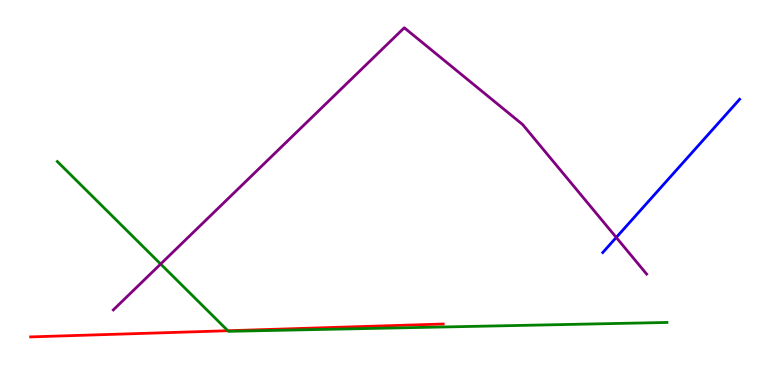[{'lines': ['blue', 'red'], 'intersections': []}, {'lines': ['green', 'red'], 'intersections': [{'x': 2.94, 'y': 1.41}]}, {'lines': ['purple', 'red'], 'intersections': []}, {'lines': ['blue', 'green'], 'intersections': []}, {'lines': ['blue', 'purple'], 'intersections': [{'x': 7.95, 'y': 3.83}]}, {'lines': ['green', 'purple'], 'intersections': [{'x': 2.07, 'y': 3.14}]}]